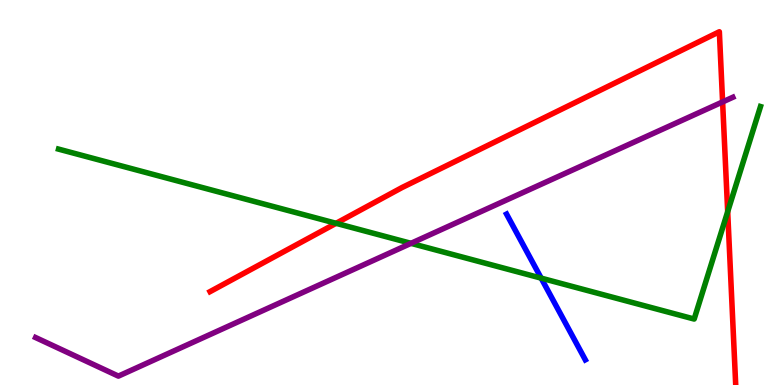[{'lines': ['blue', 'red'], 'intersections': []}, {'lines': ['green', 'red'], 'intersections': [{'x': 4.34, 'y': 4.2}, {'x': 9.39, 'y': 4.5}]}, {'lines': ['purple', 'red'], 'intersections': [{'x': 9.32, 'y': 7.35}]}, {'lines': ['blue', 'green'], 'intersections': [{'x': 6.98, 'y': 2.78}]}, {'lines': ['blue', 'purple'], 'intersections': []}, {'lines': ['green', 'purple'], 'intersections': [{'x': 5.3, 'y': 3.68}]}]